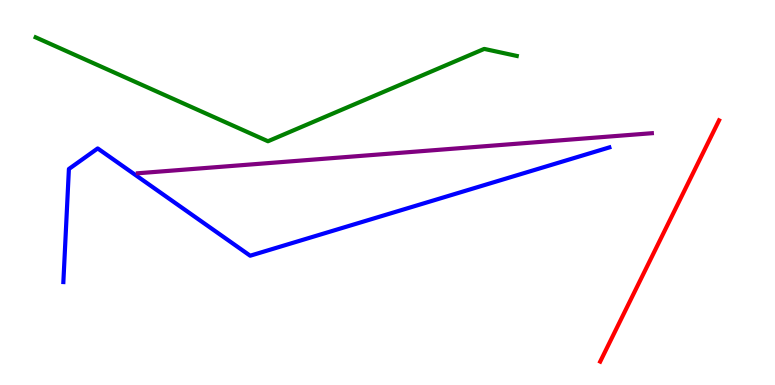[{'lines': ['blue', 'red'], 'intersections': []}, {'lines': ['green', 'red'], 'intersections': []}, {'lines': ['purple', 'red'], 'intersections': []}, {'lines': ['blue', 'green'], 'intersections': []}, {'lines': ['blue', 'purple'], 'intersections': []}, {'lines': ['green', 'purple'], 'intersections': []}]